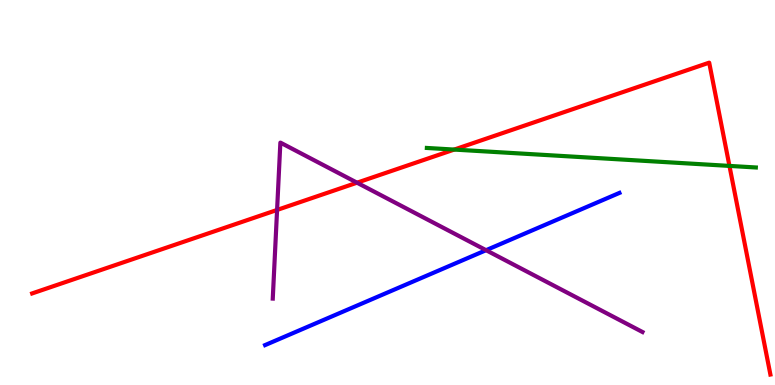[{'lines': ['blue', 'red'], 'intersections': []}, {'lines': ['green', 'red'], 'intersections': [{'x': 5.86, 'y': 6.11}, {'x': 9.41, 'y': 5.69}]}, {'lines': ['purple', 'red'], 'intersections': [{'x': 3.58, 'y': 4.55}, {'x': 4.61, 'y': 5.25}]}, {'lines': ['blue', 'green'], 'intersections': []}, {'lines': ['blue', 'purple'], 'intersections': [{'x': 6.27, 'y': 3.5}]}, {'lines': ['green', 'purple'], 'intersections': []}]